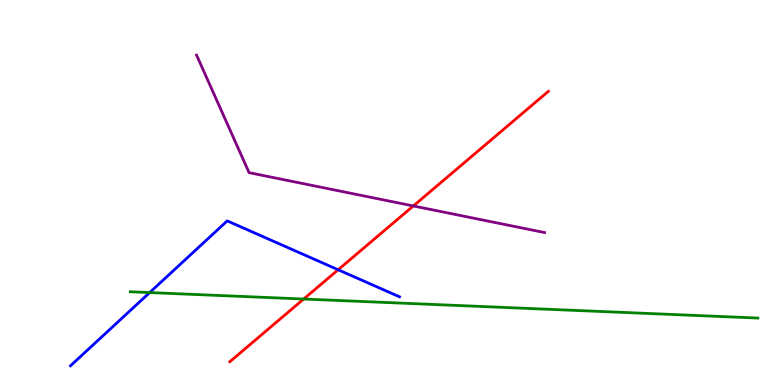[{'lines': ['blue', 'red'], 'intersections': [{'x': 4.36, 'y': 2.99}]}, {'lines': ['green', 'red'], 'intersections': [{'x': 3.92, 'y': 2.23}]}, {'lines': ['purple', 'red'], 'intersections': [{'x': 5.33, 'y': 4.65}]}, {'lines': ['blue', 'green'], 'intersections': [{'x': 1.93, 'y': 2.4}]}, {'lines': ['blue', 'purple'], 'intersections': []}, {'lines': ['green', 'purple'], 'intersections': []}]